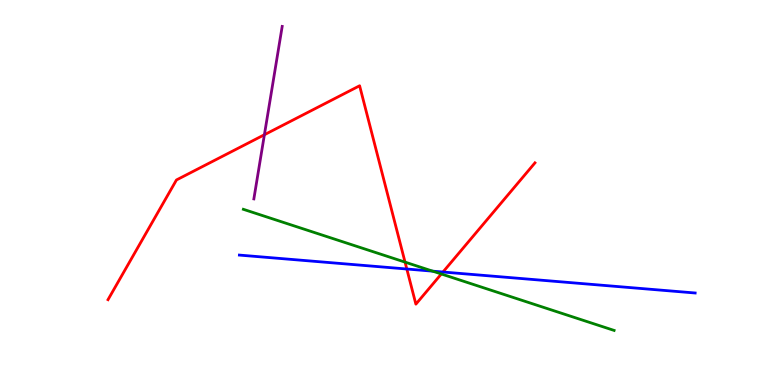[{'lines': ['blue', 'red'], 'intersections': [{'x': 5.25, 'y': 3.01}, {'x': 5.72, 'y': 2.93}]}, {'lines': ['green', 'red'], 'intersections': [{'x': 5.23, 'y': 3.19}, {'x': 5.69, 'y': 2.88}]}, {'lines': ['purple', 'red'], 'intersections': [{'x': 3.41, 'y': 6.5}]}, {'lines': ['blue', 'green'], 'intersections': [{'x': 5.58, 'y': 2.96}]}, {'lines': ['blue', 'purple'], 'intersections': []}, {'lines': ['green', 'purple'], 'intersections': []}]